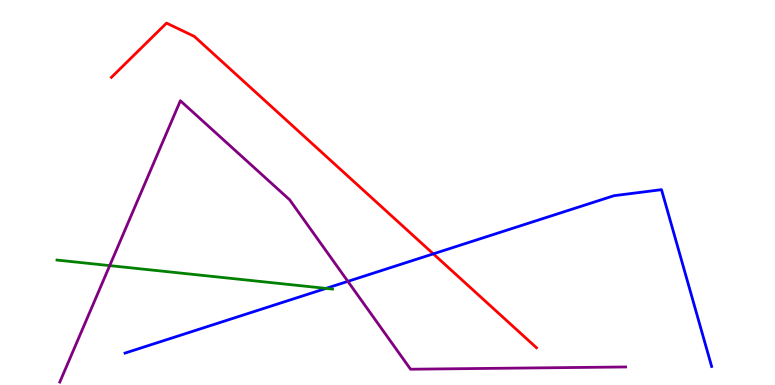[{'lines': ['blue', 'red'], 'intersections': [{'x': 5.59, 'y': 3.41}]}, {'lines': ['green', 'red'], 'intersections': []}, {'lines': ['purple', 'red'], 'intersections': []}, {'lines': ['blue', 'green'], 'intersections': [{'x': 4.21, 'y': 2.51}]}, {'lines': ['blue', 'purple'], 'intersections': [{'x': 4.49, 'y': 2.69}]}, {'lines': ['green', 'purple'], 'intersections': [{'x': 1.42, 'y': 3.1}]}]